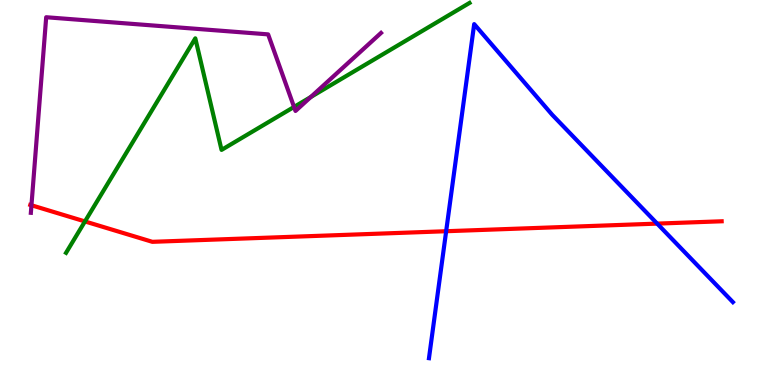[{'lines': ['blue', 'red'], 'intersections': [{'x': 5.76, 'y': 3.99}, {'x': 8.48, 'y': 4.19}]}, {'lines': ['green', 'red'], 'intersections': [{'x': 1.1, 'y': 4.25}]}, {'lines': ['purple', 'red'], 'intersections': [{'x': 0.406, 'y': 4.67}]}, {'lines': ['blue', 'green'], 'intersections': []}, {'lines': ['blue', 'purple'], 'intersections': []}, {'lines': ['green', 'purple'], 'intersections': [{'x': 3.79, 'y': 7.22}, {'x': 4.01, 'y': 7.48}]}]